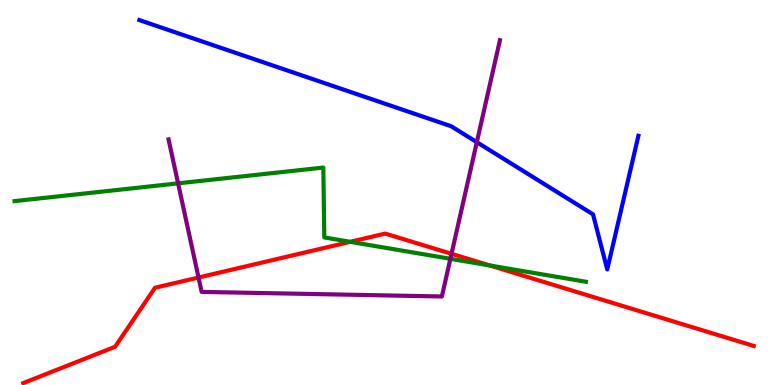[{'lines': ['blue', 'red'], 'intersections': []}, {'lines': ['green', 'red'], 'intersections': [{'x': 4.52, 'y': 3.72}, {'x': 6.32, 'y': 3.1}]}, {'lines': ['purple', 'red'], 'intersections': [{'x': 2.56, 'y': 2.79}, {'x': 5.83, 'y': 3.41}]}, {'lines': ['blue', 'green'], 'intersections': []}, {'lines': ['blue', 'purple'], 'intersections': [{'x': 6.15, 'y': 6.31}]}, {'lines': ['green', 'purple'], 'intersections': [{'x': 2.3, 'y': 5.24}, {'x': 5.81, 'y': 3.28}]}]